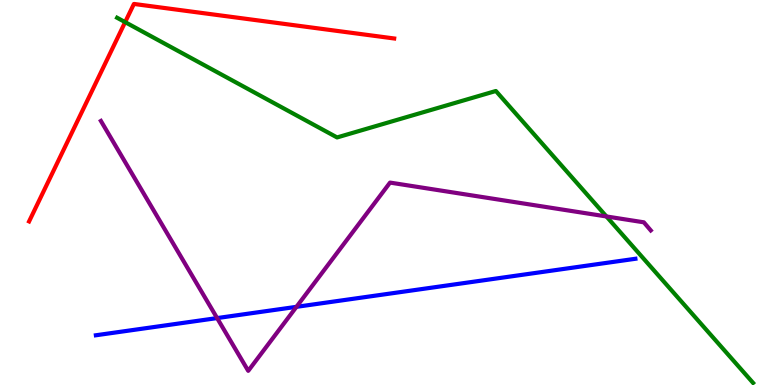[{'lines': ['blue', 'red'], 'intersections': []}, {'lines': ['green', 'red'], 'intersections': [{'x': 1.61, 'y': 9.43}]}, {'lines': ['purple', 'red'], 'intersections': []}, {'lines': ['blue', 'green'], 'intersections': []}, {'lines': ['blue', 'purple'], 'intersections': [{'x': 2.8, 'y': 1.74}, {'x': 3.83, 'y': 2.03}]}, {'lines': ['green', 'purple'], 'intersections': [{'x': 7.82, 'y': 4.38}]}]